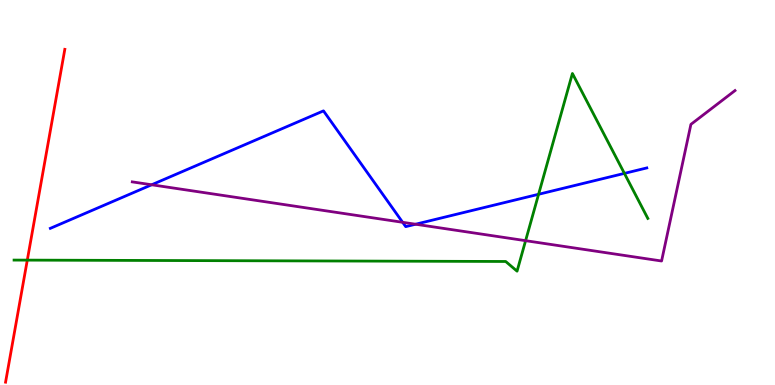[{'lines': ['blue', 'red'], 'intersections': []}, {'lines': ['green', 'red'], 'intersections': [{'x': 0.352, 'y': 3.24}]}, {'lines': ['purple', 'red'], 'intersections': []}, {'lines': ['blue', 'green'], 'intersections': [{'x': 6.95, 'y': 4.95}, {'x': 8.06, 'y': 5.5}]}, {'lines': ['blue', 'purple'], 'intersections': [{'x': 1.96, 'y': 5.2}, {'x': 5.2, 'y': 4.23}, {'x': 5.36, 'y': 4.18}]}, {'lines': ['green', 'purple'], 'intersections': [{'x': 6.78, 'y': 3.75}]}]